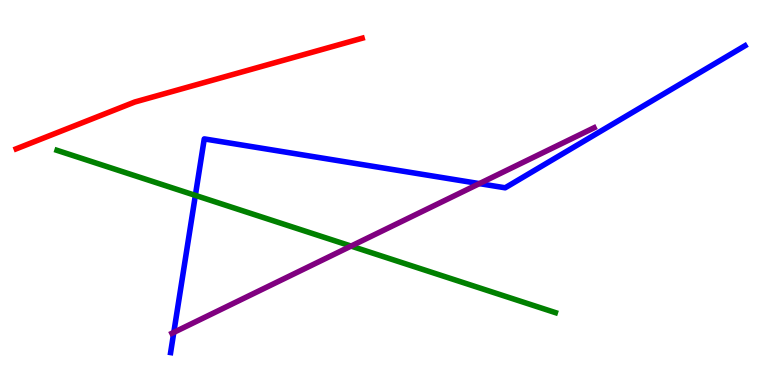[{'lines': ['blue', 'red'], 'intersections': []}, {'lines': ['green', 'red'], 'intersections': []}, {'lines': ['purple', 'red'], 'intersections': []}, {'lines': ['blue', 'green'], 'intersections': [{'x': 2.52, 'y': 4.92}]}, {'lines': ['blue', 'purple'], 'intersections': [{'x': 2.24, 'y': 1.37}, {'x': 6.19, 'y': 5.23}]}, {'lines': ['green', 'purple'], 'intersections': [{'x': 4.53, 'y': 3.61}]}]